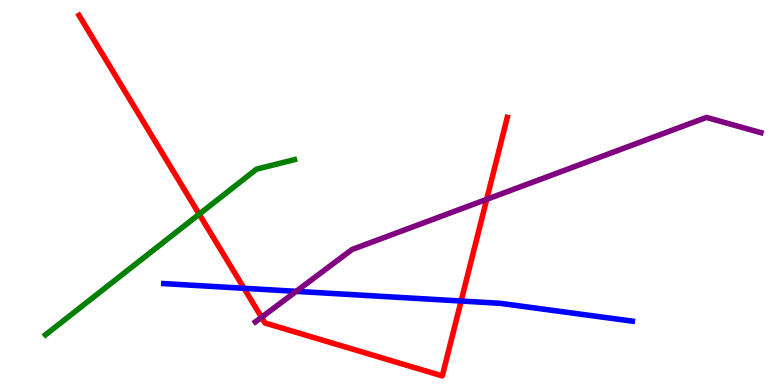[{'lines': ['blue', 'red'], 'intersections': [{'x': 3.15, 'y': 2.51}, {'x': 5.95, 'y': 2.18}]}, {'lines': ['green', 'red'], 'intersections': [{'x': 2.57, 'y': 4.44}]}, {'lines': ['purple', 'red'], 'intersections': [{'x': 3.37, 'y': 1.76}, {'x': 6.28, 'y': 4.82}]}, {'lines': ['blue', 'green'], 'intersections': []}, {'lines': ['blue', 'purple'], 'intersections': [{'x': 3.82, 'y': 2.43}]}, {'lines': ['green', 'purple'], 'intersections': []}]